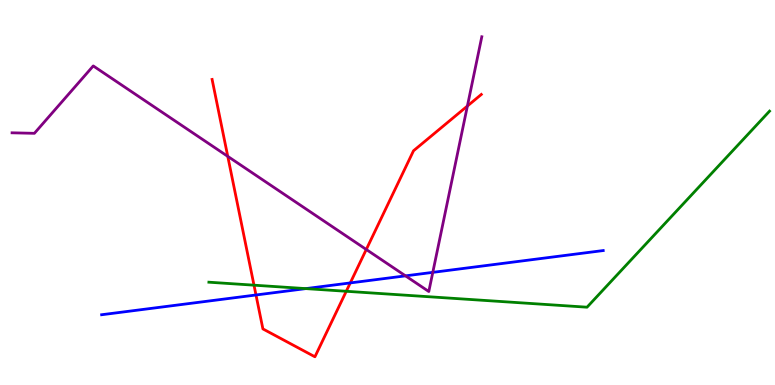[{'lines': ['blue', 'red'], 'intersections': [{'x': 3.3, 'y': 2.34}, {'x': 4.52, 'y': 2.65}]}, {'lines': ['green', 'red'], 'intersections': [{'x': 3.28, 'y': 2.59}, {'x': 4.47, 'y': 2.43}]}, {'lines': ['purple', 'red'], 'intersections': [{'x': 2.94, 'y': 5.94}, {'x': 4.73, 'y': 3.52}, {'x': 6.03, 'y': 7.25}]}, {'lines': ['blue', 'green'], 'intersections': [{'x': 3.95, 'y': 2.5}]}, {'lines': ['blue', 'purple'], 'intersections': [{'x': 5.23, 'y': 2.83}, {'x': 5.58, 'y': 2.93}]}, {'lines': ['green', 'purple'], 'intersections': []}]